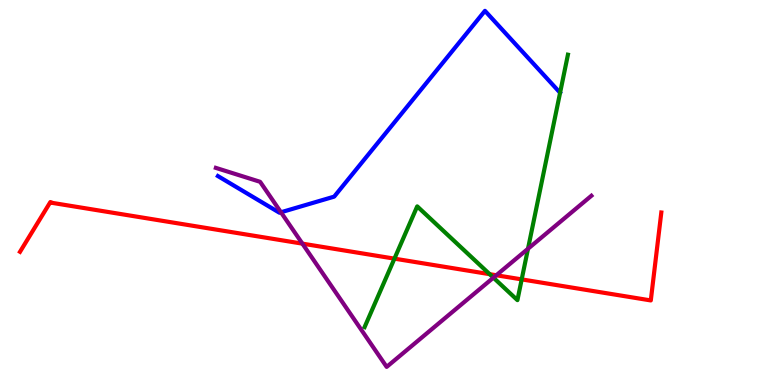[{'lines': ['blue', 'red'], 'intersections': []}, {'lines': ['green', 'red'], 'intersections': [{'x': 5.09, 'y': 3.28}, {'x': 6.32, 'y': 2.88}, {'x': 6.73, 'y': 2.74}]}, {'lines': ['purple', 'red'], 'intersections': [{'x': 3.9, 'y': 3.67}, {'x': 6.4, 'y': 2.85}]}, {'lines': ['blue', 'green'], 'intersections': []}, {'lines': ['blue', 'purple'], 'intersections': [{'x': 3.63, 'y': 4.49}]}, {'lines': ['green', 'purple'], 'intersections': [{'x': 6.37, 'y': 2.79}, {'x': 6.81, 'y': 3.54}]}]